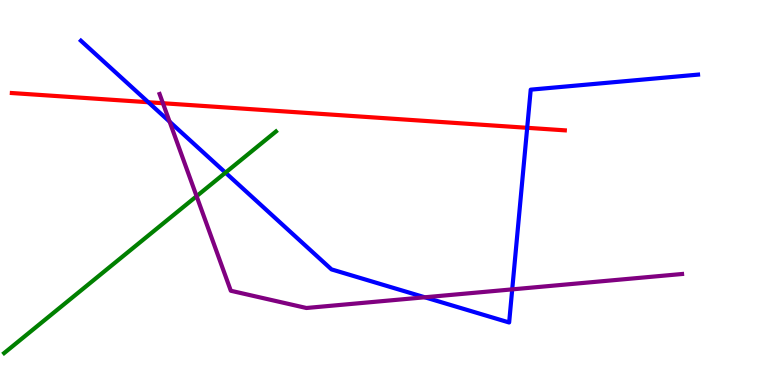[{'lines': ['blue', 'red'], 'intersections': [{'x': 1.91, 'y': 7.34}, {'x': 6.8, 'y': 6.68}]}, {'lines': ['green', 'red'], 'intersections': []}, {'lines': ['purple', 'red'], 'intersections': [{'x': 2.1, 'y': 7.32}]}, {'lines': ['blue', 'green'], 'intersections': [{'x': 2.91, 'y': 5.52}]}, {'lines': ['blue', 'purple'], 'intersections': [{'x': 2.19, 'y': 6.84}, {'x': 5.48, 'y': 2.28}, {'x': 6.61, 'y': 2.48}]}, {'lines': ['green', 'purple'], 'intersections': [{'x': 2.54, 'y': 4.9}]}]